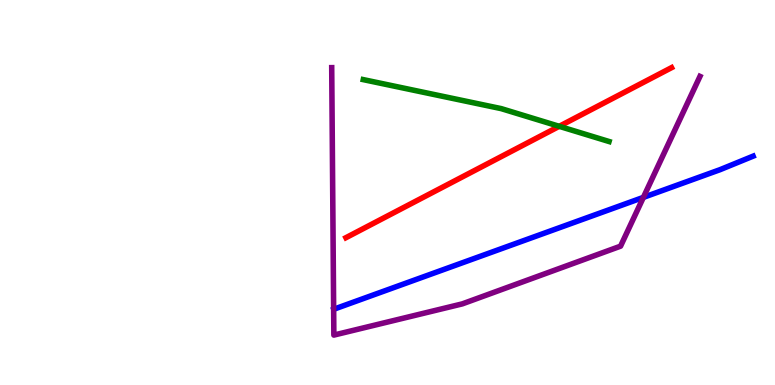[{'lines': ['blue', 'red'], 'intersections': []}, {'lines': ['green', 'red'], 'intersections': [{'x': 7.22, 'y': 6.72}]}, {'lines': ['purple', 'red'], 'intersections': []}, {'lines': ['blue', 'green'], 'intersections': []}, {'lines': ['blue', 'purple'], 'intersections': [{'x': 8.3, 'y': 4.87}]}, {'lines': ['green', 'purple'], 'intersections': []}]